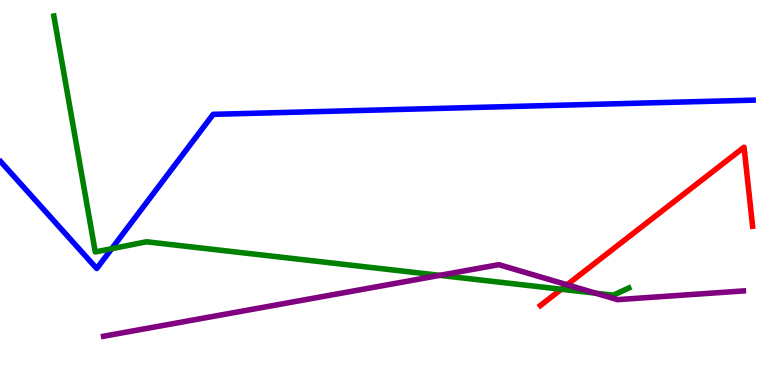[{'lines': ['blue', 'red'], 'intersections': []}, {'lines': ['green', 'red'], 'intersections': [{'x': 7.24, 'y': 2.49}]}, {'lines': ['purple', 'red'], 'intersections': [{'x': 7.32, 'y': 2.6}]}, {'lines': ['blue', 'green'], 'intersections': [{'x': 1.44, 'y': 3.54}]}, {'lines': ['blue', 'purple'], 'intersections': []}, {'lines': ['green', 'purple'], 'intersections': [{'x': 5.68, 'y': 2.85}, {'x': 7.69, 'y': 2.39}]}]